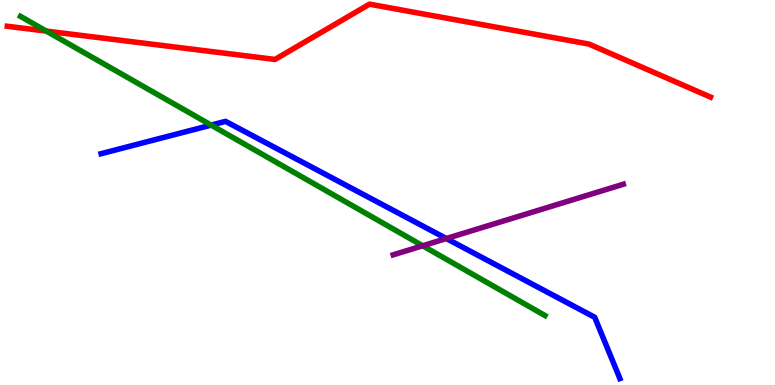[{'lines': ['blue', 'red'], 'intersections': []}, {'lines': ['green', 'red'], 'intersections': [{'x': 0.598, 'y': 9.19}]}, {'lines': ['purple', 'red'], 'intersections': []}, {'lines': ['blue', 'green'], 'intersections': [{'x': 2.72, 'y': 6.75}]}, {'lines': ['blue', 'purple'], 'intersections': [{'x': 5.76, 'y': 3.8}]}, {'lines': ['green', 'purple'], 'intersections': [{'x': 5.45, 'y': 3.62}]}]